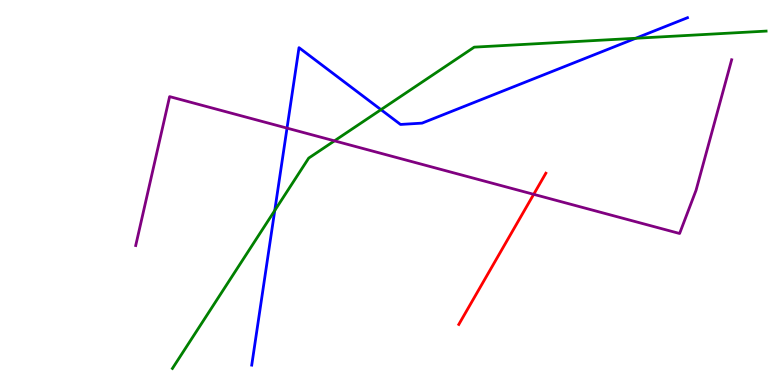[{'lines': ['blue', 'red'], 'intersections': []}, {'lines': ['green', 'red'], 'intersections': []}, {'lines': ['purple', 'red'], 'intersections': [{'x': 6.89, 'y': 4.95}]}, {'lines': ['blue', 'green'], 'intersections': [{'x': 3.55, 'y': 4.53}, {'x': 4.92, 'y': 7.15}, {'x': 8.2, 'y': 9.01}]}, {'lines': ['blue', 'purple'], 'intersections': [{'x': 3.7, 'y': 6.67}]}, {'lines': ['green', 'purple'], 'intersections': [{'x': 4.32, 'y': 6.34}]}]